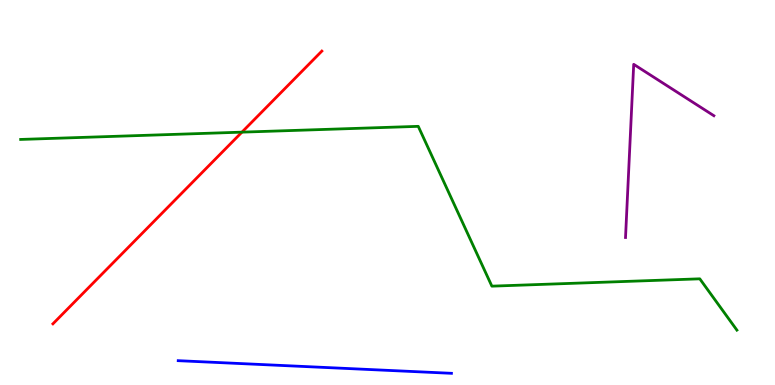[{'lines': ['blue', 'red'], 'intersections': []}, {'lines': ['green', 'red'], 'intersections': [{'x': 3.12, 'y': 6.57}]}, {'lines': ['purple', 'red'], 'intersections': []}, {'lines': ['blue', 'green'], 'intersections': []}, {'lines': ['blue', 'purple'], 'intersections': []}, {'lines': ['green', 'purple'], 'intersections': []}]